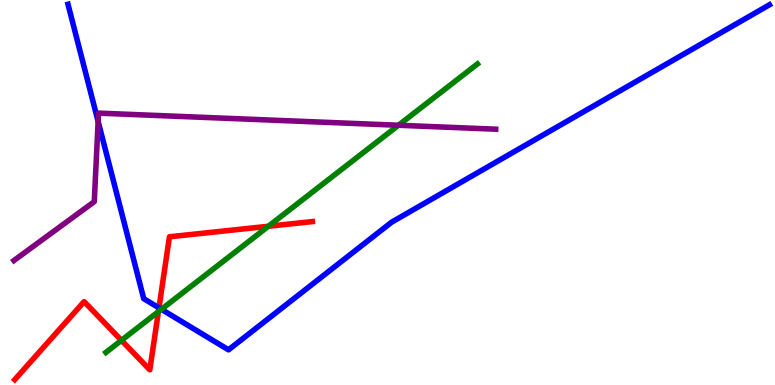[{'lines': ['blue', 'red'], 'intersections': [{'x': 2.05, 'y': 2.0}]}, {'lines': ['green', 'red'], 'intersections': [{'x': 1.57, 'y': 1.16}, {'x': 2.04, 'y': 1.91}, {'x': 3.46, 'y': 4.12}]}, {'lines': ['purple', 'red'], 'intersections': []}, {'lines': ['blue', 'green'], 'intersections': [{'x': 2.08, 'y': 1.97}]}, {'lines': ['blue', 'purple'], 'intersections': [{'x': 1.27, 'y': 6.84}]}, {'lines': ['green', 'purple'], 'intersections': [{'x': 5.14, 'y': 6.75}]}]